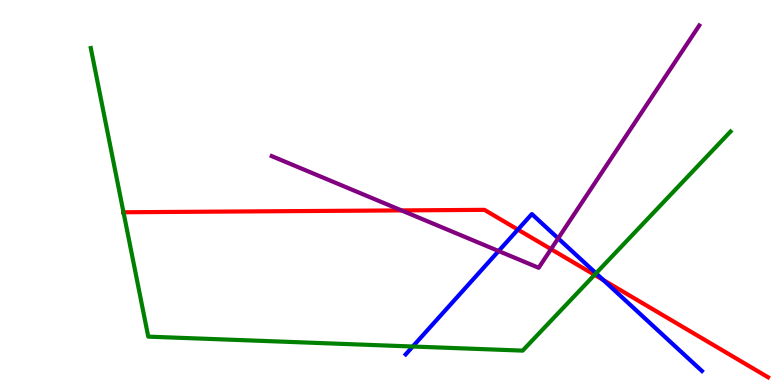[{'lines': ['blue', 'red'], 'intersections': [{'x': 6.68, 'y': 4.04}, {'x': 7.79, 'y': 2.73}]}, {'lines': ['green', 'red'], 'intersections': [{'x': 1.59, 'y': 4.49}, {'x': 7.67, 'y': 2.86}]}, {'lines': ['purple', 'red'], 'intersections': [{'x': 5.18, 'y': 4.53}, {'x': 7.11, 'y': 3.53}]}, {'lines': ['blue', 'green'], 'intersections': [{'x': 5.33, 'y': 1.0}, {'x': 7.69, 'y': 2.9}]}, {'lines': ['blue', 'purple'], 'intersections': [{'x': 6.43, 'y': 3.48}, {'x': 7.2, 'y': 3.81}]}, {'lines': ['green', 'purple'], 'intersections': []}]